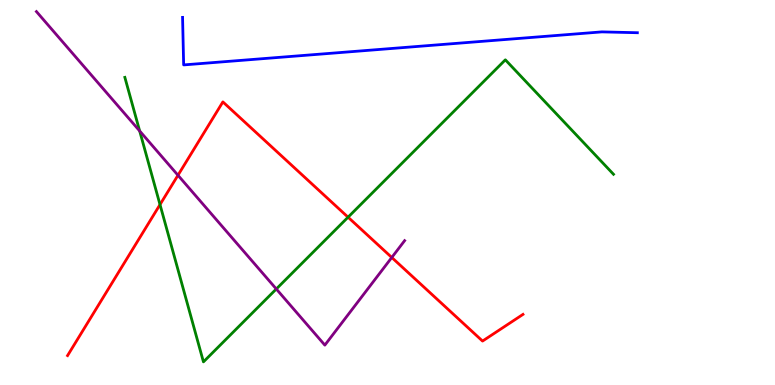[{'lines': ['blue', 'red'], 'intersections': []}, {'lines': ['green', 'red'], 'intersections': [{'x': 2.06, 'y': 4.69}, {'x': 4.49, 'y': 4.36}]}, {'lines': ['purple', 'red'], 'intersections': [{'x': 2.3, 'y': 5.45}, {'x': 5.06, 'y': 3.31}]}, {'lines': ['blue', 'green'], 'intersections': []}, {'lines': ['blue', 'purple'], 'intersections': []}, {'lines': ['green', 'purple'], 'intersections': [{'x': 1.8, 'y': 6.6}, {'x': 3.57, 'y': 2.49}]}]